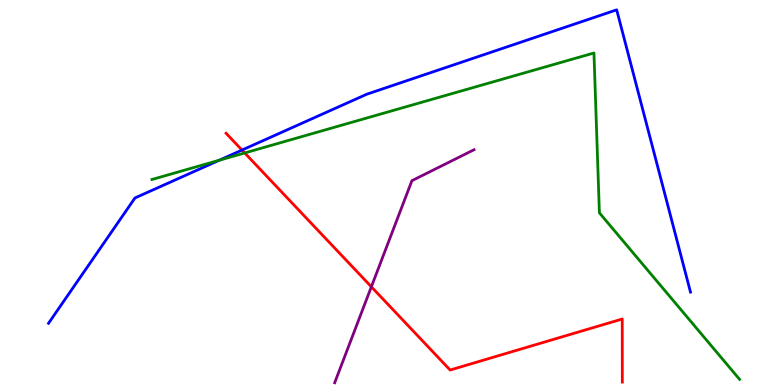[{'lines': ['blue', 'red'], 'intersections': [{'x': 3.12, 'y': 6.1}]}, {'lines': ['green', 'red'], 'intersections': [{'x': 3.16, 'y': 6.03}]}, {'lines': ['purple', 'red'], 'intersections': [{'x': 4.79, 'y': 2.55}]}, {'lines': ['blue', 'green'], 'intersections': [{'x': 2.83, 'y': 5.84}]}, {'lines': ['blue', 'purple'], 'intersections': []}, {'lines': ['green', 'purple'], 'intersections': []}]